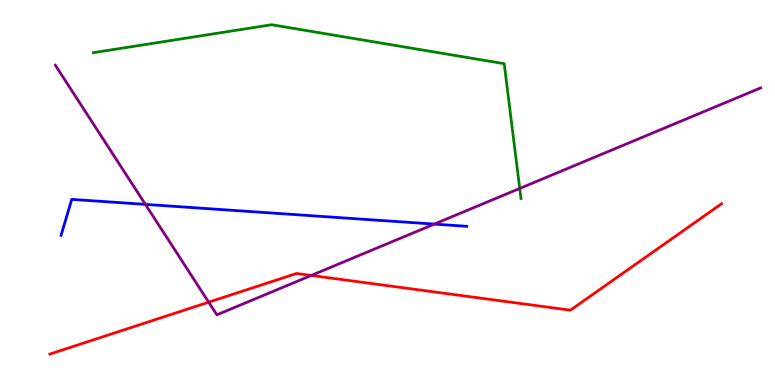[{'lines': ['blue', 'red'], 'intersections': []}, {'lines': ['green', 'red'], 'intersections': []}, {'lines': ['purple', 'red'], 'intersections': [{'x': 2.69, 'y': 2.15}, {'x': 4.02, 'y': 2.85}]}, {'lines': ['blue', 'green'], 'intersections': []}, {'lines': ['blue', 'purple'], 'intersections': [{'x': 1.88, 'y': 4.69}, {'x': 5.6, 'y': 4.18}]}, {'lines': ['green', 'purple'], 'intersections': [{'x': 6.71, 'y': 5.11}]}]